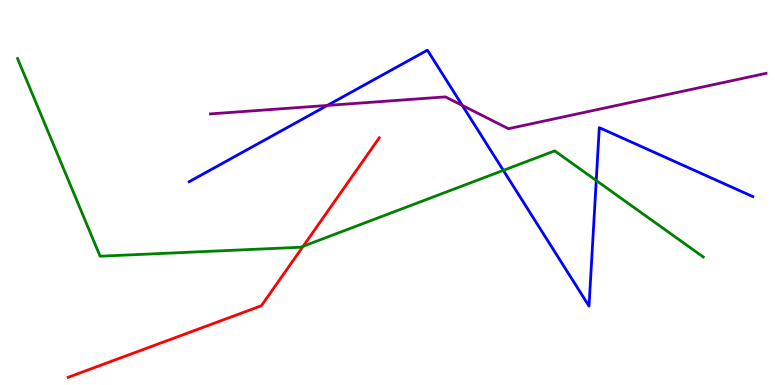[{'lines': ['blue', 'red'], 'intersections': []}, {'lines': ['green', 'red'], 'intersections': [{'x': 3.91, 'y': 3.6}]}, {'lines': ['purple', 'red'], 'intersections': []}, {'lines': ['blue', 'green'], 'intersections': [{'x': 6.49, 'y': 5.57}, {'x': 7.69, 'y': 5.31}]}, {'lines': ['blue', 'purple'], 'intersections': [{'x': 4.22, 'y': 7.26}, {'x': 5.97, 'y': 7.26}]}, {'lines': ['green', 'purple'], 'intersections': []}]